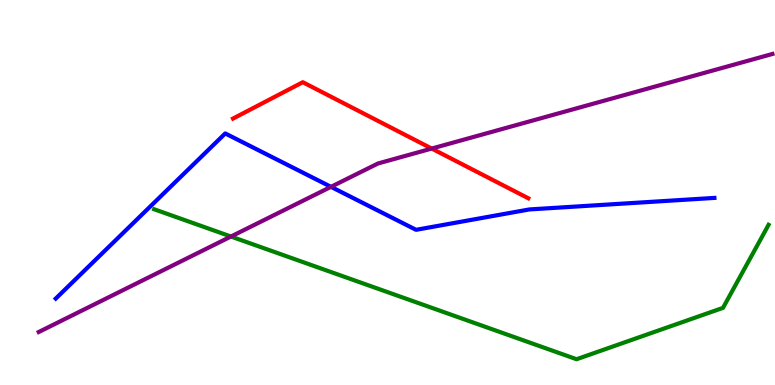[{'lines': ['blue', 'red'], 'intersections': []}, {'lines': ['green', 'red'], 'intersections': []}, {'lines': ['purple', 'red'], 'intersections': [{'x': 5.57, 'y': 6.14}]}, {'lines': ['blue', 'green'], 'intersections': []}, {'lines': ['blue', 'purple'], 'intersections': [{'x': 4.27, 'y': 5.15}]}, {'lines': ['green', 'purple'], 'intersections': [{'x': 2.98, 'y': 3.86}]}]